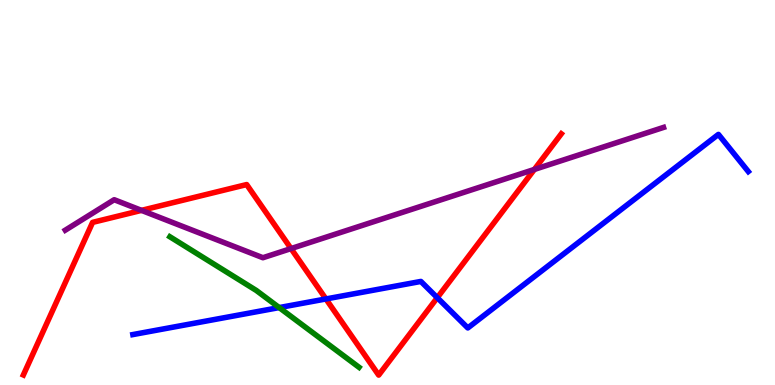[{'lines': ['blue', 'red'], 'intersections': [{'x': 4.21, 'y': 2.23}, {'x': 5.64, 'y': 2.27}]}, {'lines': ['green', 'red'], 'intersections': []}, {'lines': ['purple', 'red'], 'intersections': [{'x': 1.83, 'y': 4.54}, {'x': 3.76, 'y': 3.54}, {'x': 6.89, 'y': 5.6}]}, {'lines': ['blue', 'green'], 'intersections': [{'x': 3.6, 'y': 2.01}]}, {'lines': ['blue', 'purple'], 'intersections': []}, {'lines': ['green', 'purple'], 'intersections': []}]